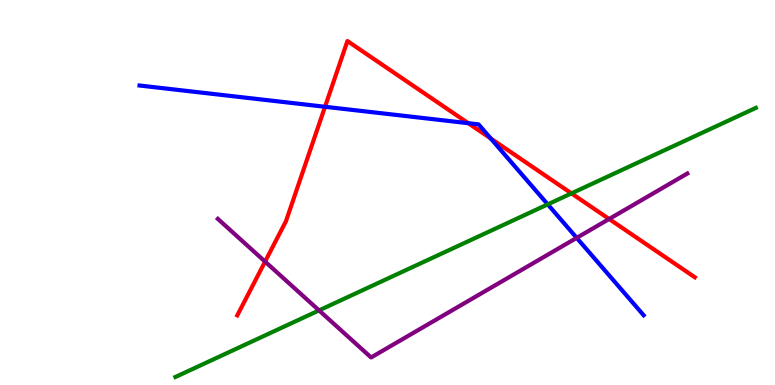[{'lines': ['blue', 'red'], 'intersections': [{'x': 4.19, 'y': 7.23}, {'x': 6.04, 'y': 6.8}, {'x': 6.33, 'y': 6.4}]}, {'lines': ['green', 'red'], 'intersections': [{'x': 7.37, 'y': 4.98}]}, {'lines': ['purple', 'red'], 'intersections': [{'x': 3.42, 'y': 3.21}, {'x': 7.86, 'y': 4.31}]}, {'lines': ['blue', 'green'], 'intersections': [{'x': 7.07, 'y': 4.69}]}, {'lines': ['blue', 'purple'], 'intersections': [{'x': 7.44, 'y': 3.82}]}, {'lines': ['green', 'purple'], 'intersections': [{'x': 4.12, 'y': 1.94}]}]